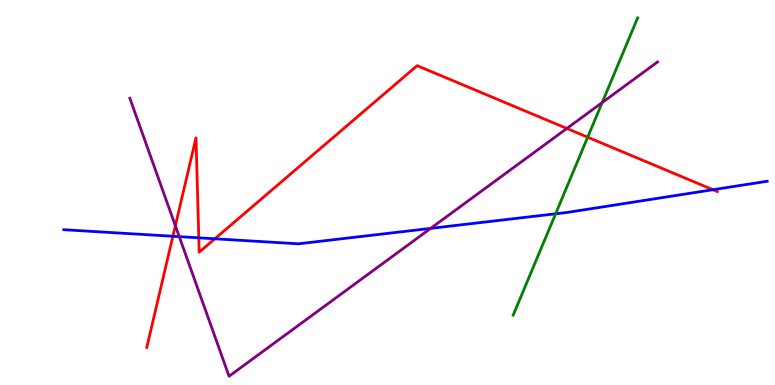[{'lines': ['blue', 'red'], 'intersections': [{'x': 2.23, 'y': 3.86}, {'x': 2.57, 'y': 3.82}, {'x': 2.77, 'y': 3.8}, {'x': 9.2, 'y': 5.07}]}, {'lines': ['green', 'red'], 'intersections': [{'x': 7.58, 'y': 6.44}]}, {'lines': ['purple', 'red'], 'intersections': [{'x': 2.26, 'y': 4.14}, {'x': 7.31, 'y': 6.66}]}, {'lines': ['blue', 'green'], 'intersections': [{'x': 7.17, 'y': 4.45}]}, {'lines': ['blue', 'purple'], 'intersections': [{'x': 2.31, 'y': 3.85}, {'x': 5.56, 'y': 4.07}]}, {'lines': ['green', 'purple'], 'intersections': [{'x': 7.77, 'y': 7.34}]}]